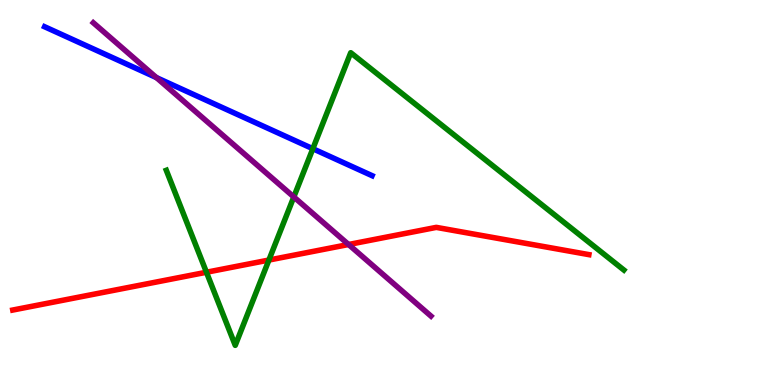[{'lines': ['blue', 'red'], 'intersections': []}, {'lines': ['green', 'red'], 'intersections': [{'x': 2.66, 'y': 2.93}, {'x': 3.47, 'y': 3.25}]}, {'lines': ['purple', 'red'], 'intersections': [{'x': 4.5, 'y': 3.65}]}, {'lines': ['blue', 'green'], 'intersections': [{'x': 4.04, 'y': 6.14}]}, {'lines': ['blue', 'purple'], 'intersections': [{'x': 2.02, 'y': 7.98}]}, {'lines': ['green', 'purple'], 'intersections': [{'x': 3.79, 'y': 4.88}]}]